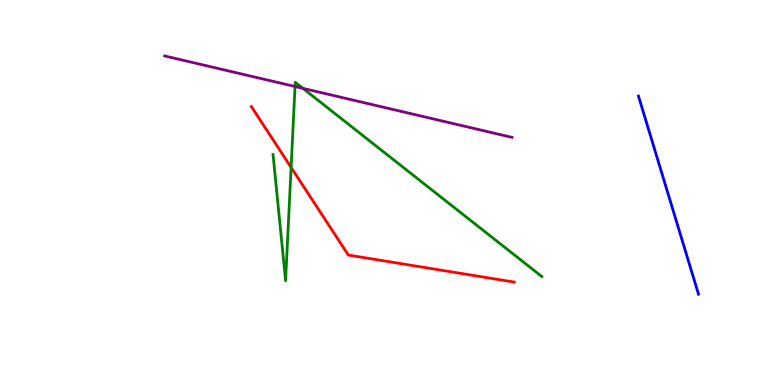[{'lines': ['blue', 'red'], 'intersections': []}, {'lines': ['green', 'red'], 'intersections': [{'x': 3.76, 'y': 5.65}]}, {'lines': ['purple', 'red'], 'intersections': []}, {'lines': ['blue', 'green'], 'intersections': []}, {'lines': ['blue', 'purple'], 'intersections': []}, {'lines': ['green', 'purple'], 'intersections': [{'x': 3.81, 'y': 7.75}, {'x': 3.91, 'y': 7.71}]}]